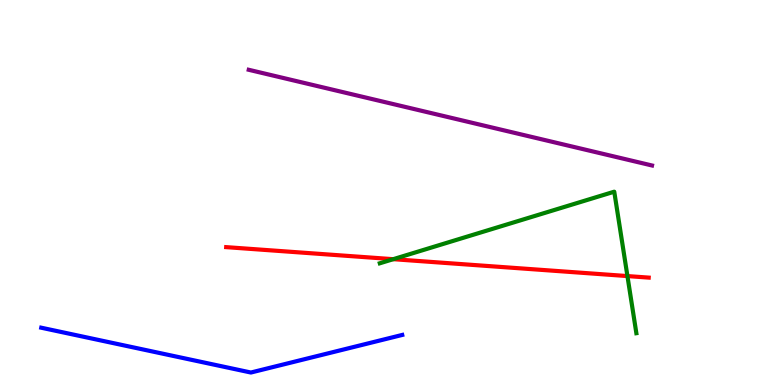[{'lines': ['blue', 'red'], 'intersections': []}, {'lines': ['green', 'red'], 'intersections': [{'x': 5.07, 'y': 3.27}, {'x': 8.1, 'y': 2.83}]}, {'lines': ['purple', 'red'], 'intersections': []}, {'lines': ['blue', 'green'], 'intersections': []}, {'lines': ['blue', 'purple'], 'intersections': []}, {'lines': ['green', 'purple'], 'intersections': []}]